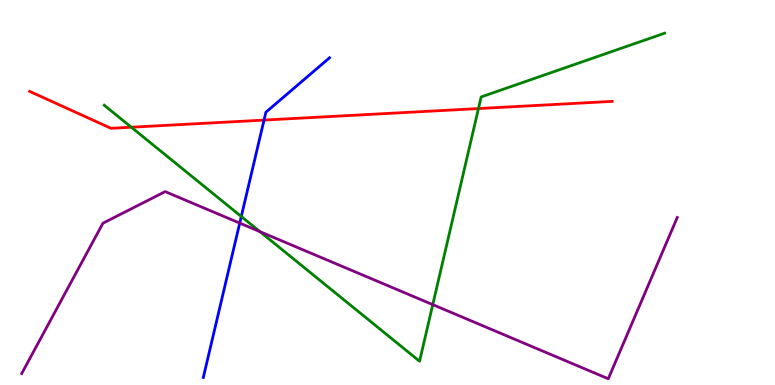[{'lines': ['blue', 'red'], 'intersections': [{'x': 3.41, 'y': 6.88}]}, {'lines': ['green', 'red'], 'intersections': [{'x': 1.69, 'y': 6.7}, {'x': 6.17, 'y': 7.18}]}, {'lines': ['purple', 'red'], 'intersections': []}, {'lines': ['blue', 'green'], 'intersections': [{'x': 3.11, 'y': 4.38}]}, {'lines': ['blue', 'purple'], 'intersections': [{'x': 3.09, 'y': 4.21}]}, {'lines': ['green', 'purple'], 'intersections': [{'x': 3.35, 'y': 3.98}, {'x': 5.58, 'y': 2.09}]}]